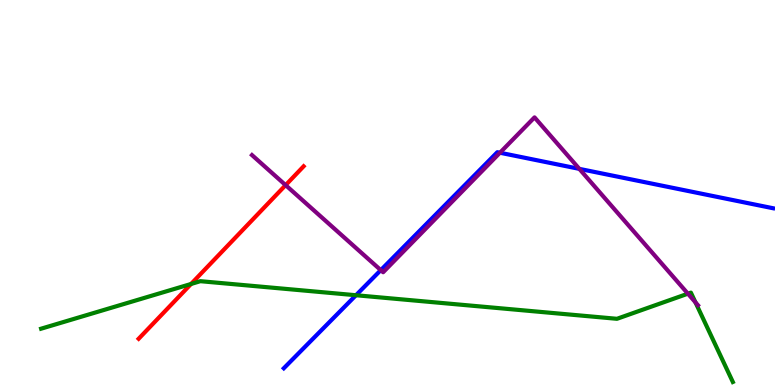[{'lines': ['blue', 'red'], 'intersections': []}, {'lines': ['green', 'red'], 'intersections': [{'x': 2.47, 'y': 2.62}]}, {'lines': ['purple', 'red'], 'intersections': [{'x': 3.69, 'y': 5.19}]}, {'lines': ['blue', 'green'], 'intersections': [{'x': 4.59, 'y': 2.33}]}, {'lines': ['blue', 'purple'], 'intersections': [{'x': 4.91, 'y': 2.98}, {'x': 6.45, 'y': 6.03}, {'x': 7.48, 'y': 5.61}]}, {'lines': ['green', 'purple'], 'intersections': [{'x': 8.88, 'y': 2.37}, {'x': 8.97, 'y': 2.15}]}]